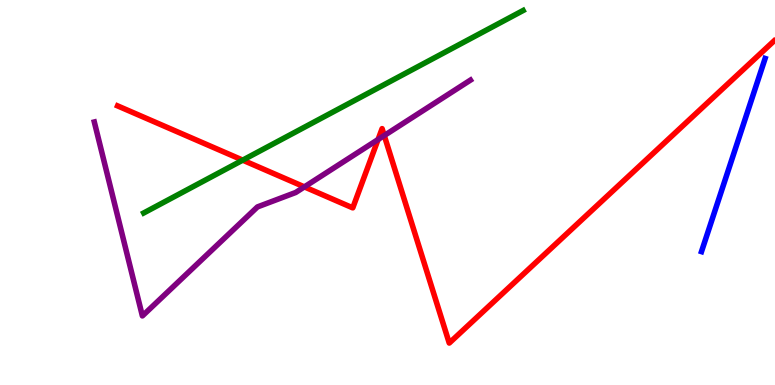[{'lines': ['blue', 'red'], 'intersections': []}, {'lines': ['green', 'red'], 'intersections': [{'x': 3.13, 'y': 5.84}]}, {'lines': ['purple', 'red'], 'intersections': [{'x': 3.93, 'y': 5.15}, {'x': 4.88, 'y': 6.38}, {'x': 4.96, 'y': 6.48}]}, {'lines': ['blue', 'green'], 'intersections': []}, {'lines': ['blue', 'purple'], 'intersections': []}, {'lines': ['green', 'purple'], 'intersections': []}]